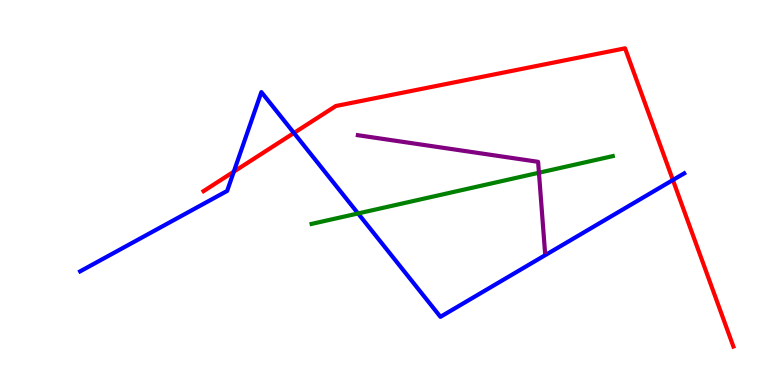[{'lines': ['blue', 'red'], 'intersections': [{'x': 3.02, 'y': 5.54}, {'x': 3.79, 'y': 6.55}, {'x': 8.68, 'y': 5.32}]}, {'lines': ['green', 'red'], 'intersections': []}, {'lines': ['purple', 'red'], 'intersections': []}, {'lines': ['blue', 'green'], 'intersections': [{'x': 4.62, 'y': 4.46}]}, {'lines': ['blue', 'purple'], 'intersections': []}, {'lines': ['green', 'purple'], 'intersections': [{'x': 6.95, 'y': 5.51}]}]